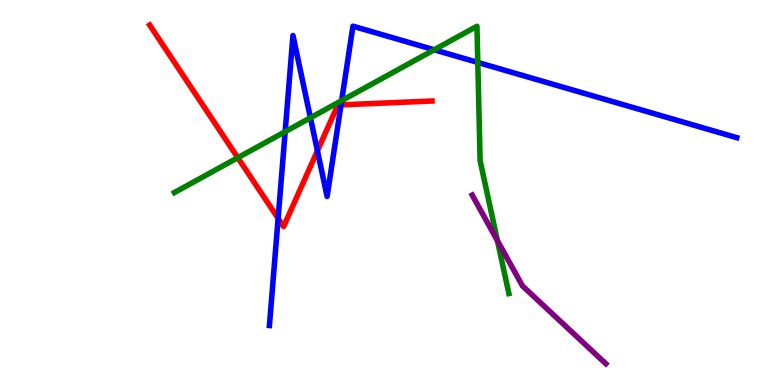[{'lines': ['blue', 'red'], 'intersections': [{'x': 3.59, 'y': 4.33}, {'x': 4.1, 'y': 6.08}, {'x': 4.4, 'y': 7.28}]}, {'lines': ['green', 'red'], 'intersections': [{'x': 3.07, 'y': 5.9}]}, {'lines': ['purple', 'red'], 'intersections': []}, {'lines': ['blue', 'green'], 'intersections': [{'x': 3.68, 'y': 6.58}, {'x': 4.01, 'y': 6.94}, {'x': 4.41, 'y': 7.39}, {'x': 5.6, 'y': 8.71}, {'x': 6.17, 'y': 8.38}]}, {'lines': ['blue', 'purple'], 'intersections': []}, {'lines': ['green', 'purple'], 'intersections': [{'x': 6.42, 'y': 3.75}]}]